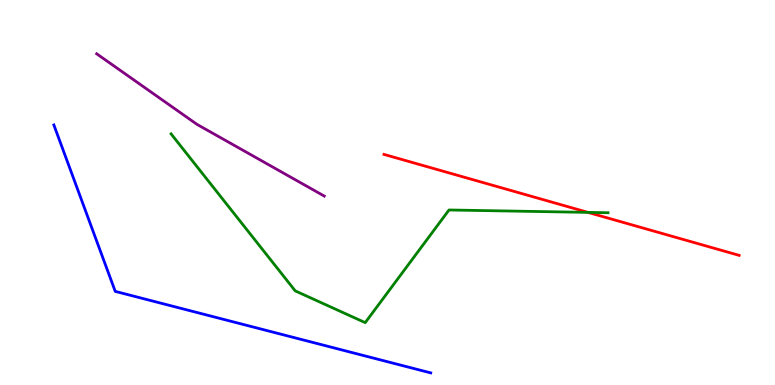[{'lines': ['blue', 'red'], 'intersections': []}, {'lines': ['green', 'red'], 'intersections': [{'x': 7.59, 'y': 4.48}]}, {'lines': ['purple', 'red'], 'intersections': []}, {'lines': ['blue', 'green'], 'intersections': []}, {'lines': ['blue', 'purple'], 'intersections': []}, {'lines': ['green', 'purple'], 'intersections': []}]